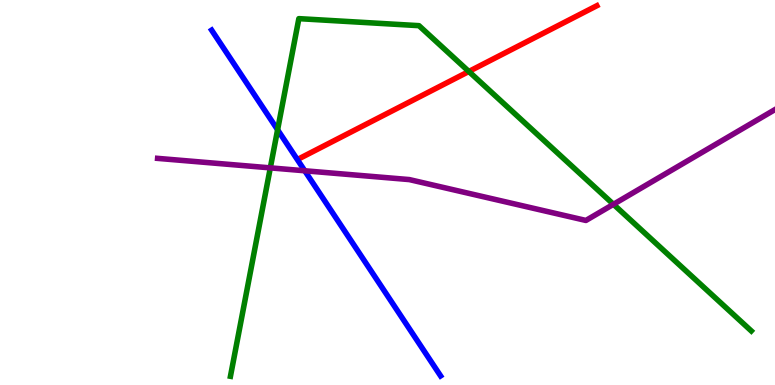[{'lines': ['blue', 'red'], 'intersections': []}, {'lines': ['green', 'red'], 'intersections': [{'x': 6.05, 'y': 8.14}]}, {'lines': ['purple', 'red'], 'intersections': []}, {'lines': ['blue', 'green'], 'intersections': [{'x': 3.58, 'y': 6.63}]}, {'lines': ['blue', 'purple'], 'intersections': [{'x': 3.93, 'y': 5.56}]}, {'lines': ['green', 'purple'], 'intersections': [{'x': 3.49, 'y': 5.64}, {'x': 7.92, 'y': 4.69}]}]